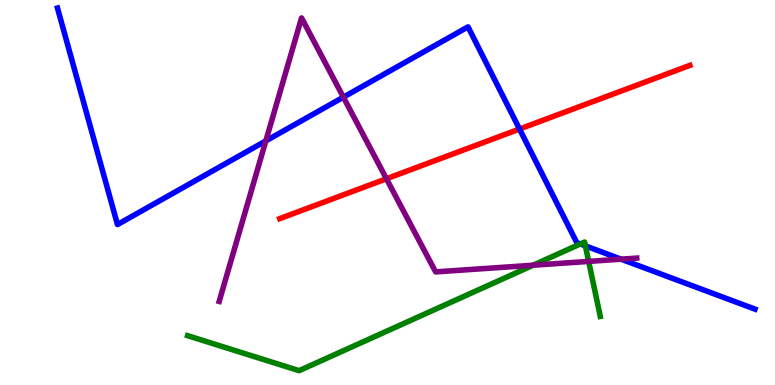[{'lines': ['blue', 'red'], 'intersections': [{'x': 6.7, 'y': 6.65}]}, {'lines': ['green', 'red'], 'intersections': []}, {'lines': ['purple', 'red'], 'intersections': [{'x': 4.99, 'y': 5.36}]}, {'lines': ['blue', 'green'], 'intersections': [{'x': 7.49, 'y': 3.66}, {'x': 7.55, 'y': 3.61}]}, {'lines': ['blue', 'purple'], 'intersections': [{'x': 3.43, 'y': 6.34}, {'x': 4.43, 'y': 7.48}, {'x': 8.01, 'y': 3.27}]}, {'lines': ['green', 'purple'], 'intersections': [{'x': 6.88, 'y': 3.11}, {'x': 7.6, 'y': 3.21}]}]